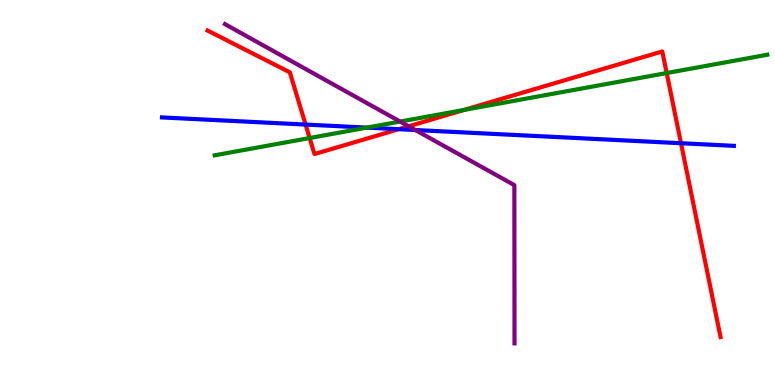[{'lines': ['blue', 'red'], 'intersections': [{'x': 3.94, 'y': 6.76}, {'x': 5.15, 'y': 6.64}, {'x': 8.79, 'y': 6.28}]}, {'lines': ['green', 'red'], 'intersections': [{'x': 4.0, 'y': 6.41}, {'x': 5.99, 'y': 7.15}, {'x': 8.6, 'y': 8.1}]}, {'lines': ['purple', 'red'], 'intersections': [{'x': 5.27, 'y': 6.72}]}, {'lines': ['blue', 'green'], 'intersections': [{'x': 4.73, 'y': 6.69}]}, {'lines': ['blue', 'purple'], 'intersections': [{'x': 5.36, 'y': 6.62}]}, {'lines': ['green', 'purple'], 'intersections': [{'x': 5.16, 'y': 6.84}]}]